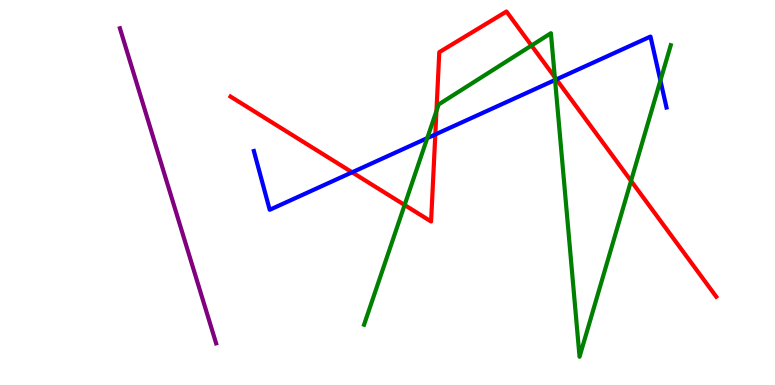[{'lines': ['blue', 'red'], 'intersections': [{'x': 4.54, 'y': 5.52}, {'x': 5.62, 'y': 6.51}, {'x': 7.18, 'y': 7.94}]}, {'lines': ['green', 'red'], 'intersections': [{'x': 5.22, 'y': 4.68}, {'x': 5.63, 'y': 7.12}, {'x': 6.86, 'y': 8.82}, {'x': 7.16, 'y': 7.99}, {'x': 8.14, 'y': 5.3}]}, {'lines': ['purple', 'red'], 'intersections': []}, {'lines': ['blue', 'green'], 'intersections': [{'x': 5.51, 'y': 6.41}, {'x': 7.16, 'y': 7.92}, {'x': 8.52, 'y': 7.91}]}, {'lines': ['blue', 'purple'], 'intersections': []}, {'lines': ['green', 'purple'], 'intersections': []}]